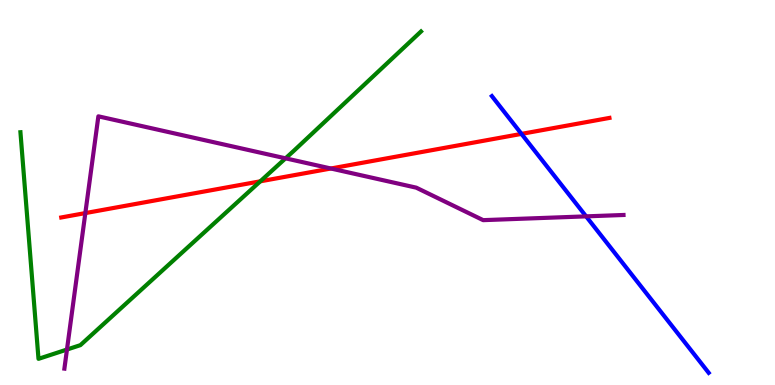[{'lines': ['blue', 'red'], 'intersections': [{'x': 6.73, 'y': 6.52}]}, {'lines': ['green', 'red'], 'intersections': [{'x': 3.36, 'y': 5.29}]}, {'lines': ['purple', 'red'], 'intersections': [{'x': 1.1, 'y': 4.47}, {'x': 4.27, 'y': 5.62}]}, {'lines': ['blue', 'green'], 'intersections': []}, {'lines': ['blue', 'purple'], 'intersections': [{'x': 7.56, 'y': 4.38}]}, {'lines': ['green', 'purple'], 'intersections': [{'x': 0.864, 'y': 0.921}, {'x': 3.68, 'y': 5.89}]}]